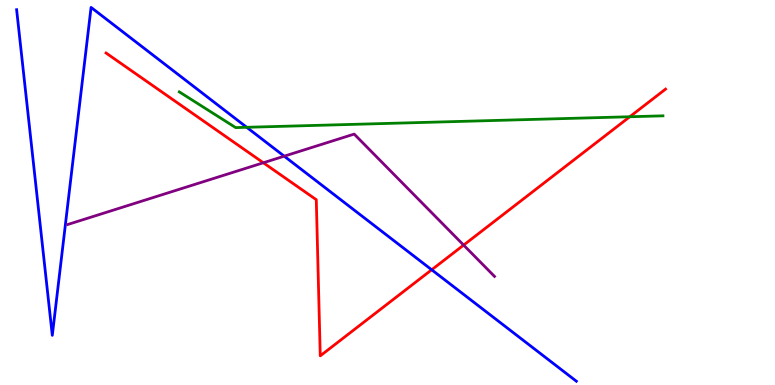[{'lines': ['blue', 'red'], 'intersections': [{'x': 5.57, 'y': 2.99}]}, {'lines': ['green', 'red'], 'intersections': [{'x': 8.13, 'y': 6.97}]}, {'lines': ['purple', 'red'], 'intersections': [{'x': 3.4, 'y': 5.77}, {'x': 5.98, 'y': 3.63}]}, {'lines': ['blue', 'green'], 'intersections': [{'x': 3.18, 'y': 6.69}]}, {'lines': ['blue', 'purple'], 'intersections': [{'x': 3.67, 'y': 5.94}]}, {'lines': ['green', 'purple'], 'intersections': []}]